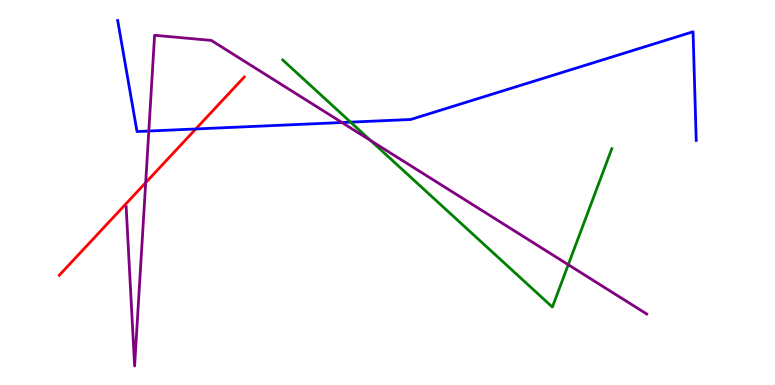[{'lines': ['blue', 'red'], 'intersections': [{'x': 2.53, 'y': 6.65}]}, {'lines': ['green', 'red'], 'intersections': []}, {'lines': ['purple', 'red'], 'intersections': [{'x': 1.88, 'y': 5.26}]}, {'lines': ['blue', 'green'], 'intersections': [{'x': 4.52, 'y': 6.83}]}, {'lines': ['blue', 'purple'], 'intersections': [{'x': 1.92, 'y': 6.6}, {'x': 4.41, 'y': 6.82}]}, {'lines': ['green', 'purple'], 'intersections': [{'x': 4.78, 'y': 6.35}, {'x': 7.33, 'y': 3.12}]}]